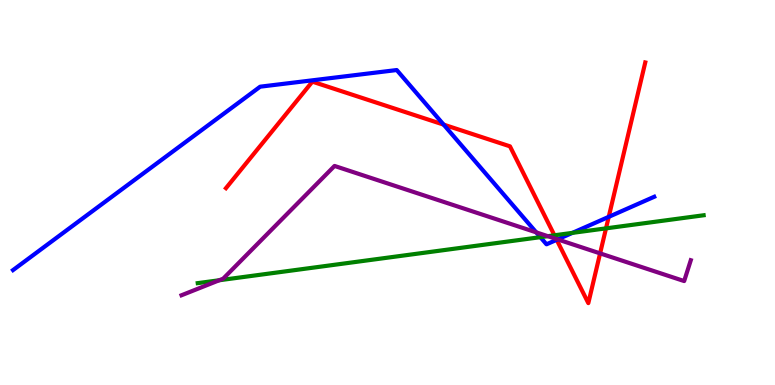[{'lines': ['blue', 'red'], 'intersections': [{'x': 5.72, 'y': 6.76}, {'x': 7.18, 'y': 3.77}, {'x': 7.85, 'y': 4.37}]}, {'lines': ['green', 'red'], 'intersections': [{'x': 7.15, 'y': 3.89}, {'x': 7.82, 'y': 4.07}]}, {'lines': ['purple', 'red'], 'intersections': [{'x': 7.18, 'y': 3.79}, {'x': 7.74, 'y': 3.42}]}, {'lines': ['blue', 'green'], 'intersections': [{'x': 6.97, 'y': 3.84}, {'x': 7.39, 'y': 3.95}]}, {'lines': ['blue', 'purple'], 'intersections': [{'x': 6.92, 'y': 3.96}, {'x': 7.2, 'y': 3.78}]}, {'lines': ['green', 'purple'], 'intersections': [{'x': 2.83, 'y': 2.72}, {'x': 7.07, 'y': 3.87}]}]